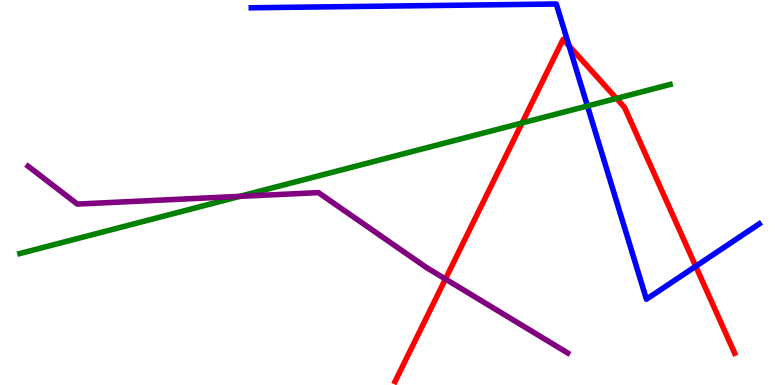[{'lines': ['blue', 'red'], 'intersections': [{'x': 7.34, 'y': 8.81}, {'x': 8.98, 'y': 3.08}]}, {'lines': ['green', 'red'], 'intersections': [{'x': 6.74, 'y': 6.81}, {'x': 7.95, 'y': 7.44}]}, {'lines': ['purple', 'red'], 'intersections': [{'x': 5.75, 'y': 2.75}]}, {'lines': ['blue', 'green'], 'intersections': [{'x': 7.58, 'y': 7.25}]}, {'lines': ['blue', 'purple'], 'intersections': []}, {'lines': ['green', 'purple'], 'intersections': [{'x': 3.09, 'y': 4.9}]}]